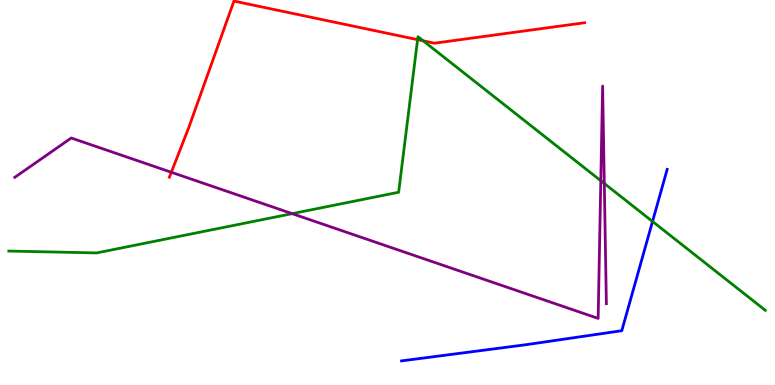[{'lines': ['blue', 'red'], 'intersections': []}, {'lines': ['green', 'red'], 'intersections': [{'x': 5.39, 'y': 8.97}, {'x': 5.46, 'y': 8.94}]}, {'lines': ['purple', 'red'], 'intersections': [{'x': 2.21, 'y': 5.53}]}, {'lines': ['blue', 'green'], 'intersections': [{'x': 8.42, 'y': 4.25}]}, {'lines': ['blue', 'purple'], 'intersections': []}, {'lines': ['green', 'purple'], 'intersections': [{'x': 3.77, 'y': 4.45}, {'x': 7.75, 'y': 5.31}, {'x': 7.8, 'y': 5.23}]}]